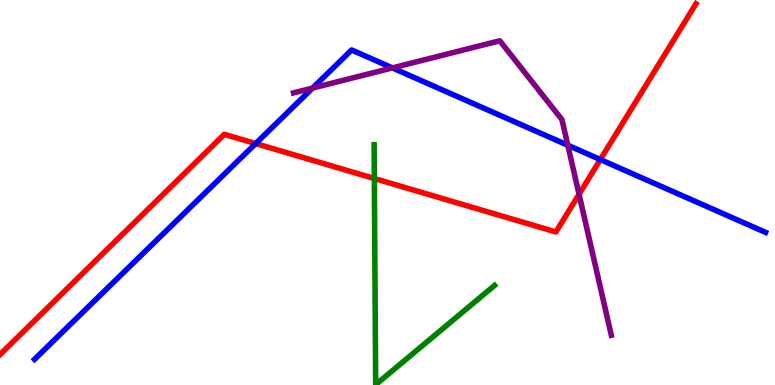[{'lines': ['blue', 'red'], 'intersections': [{'x': 3.3, 'y': 6.27}, {'x': 7.75, 'y': 5.86}]}, {'lines': ['green', 'red'], 'intersections': [{'x': 4.83, 'y': 5.36}]}, {'lines': ['purple', 'red'], 'intersections': [{'x': 7.47, 'y': 4.95}]}, {'lines': ['blue', 'green'], 'intersections': []}, {'lines': ['blue', 'purple'], 'intersections': [{'x': 4.03, 'y': 7.71}, {'x': 5.06, 'y': 8.24}, {'x': 7.33, 'y': 6.23}]}, {'lines': ['green', 'purple'], 'intersections': []}]